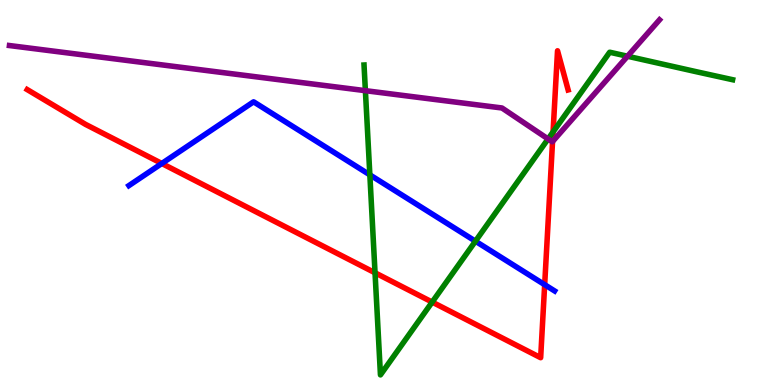[{'lines': ['blue', 'red'], 'intersections': [{'x': 2.09, 'y': 5.75}, {'x': 7.03, 'y': 2.61}]}, {'lines': ['green', 'red'], 'intersections': [{'x': 4.84, 'y': 2.91}, {'x': 5.58, 'y': 2.15}, {'x': 7.14, 'y': 6.57}]}, {'lines': ['purple', 'red'], 'intersections': [{'x': 7.13, 'y': 6.32}]}, {'lines': ['blue', 'green'], 'intersections': [{'x': 4.77, 'y': 5.46}, {'x': 6.13, 'y': 3.74}]}, {'lines': ['blue', 'purple'], 'intersections': []}, {'lines': ['green', 'purple'], 'intersections': [{'x': 4.71, 'y': 7.64}, {'x': 7.07, 'y': 6.39}, {'x': 8.1, 'y': 8.54}]}]